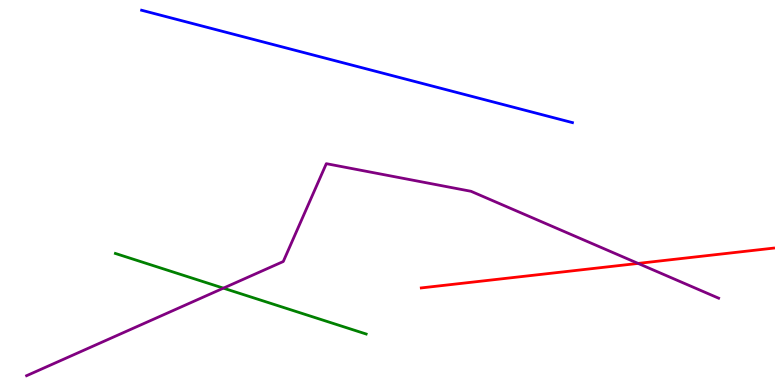[{'lines': ['blue', 'red'], 'intersections': []}, {'lines': ['green', 'red'], 'intersections': []}, {'lines': ['purple', 'red'], 'intersections': [{'x': 8.23, 'y': 3.16}]}, {'lines': ['blue', 'green'], 'intersections': []}, {'lines': ['blue', 'purple'], 'intersections': []}, {'lines': ['green', 'purple'], 'intersections': [{'x': 2.88, 'y': 2.52}]}]